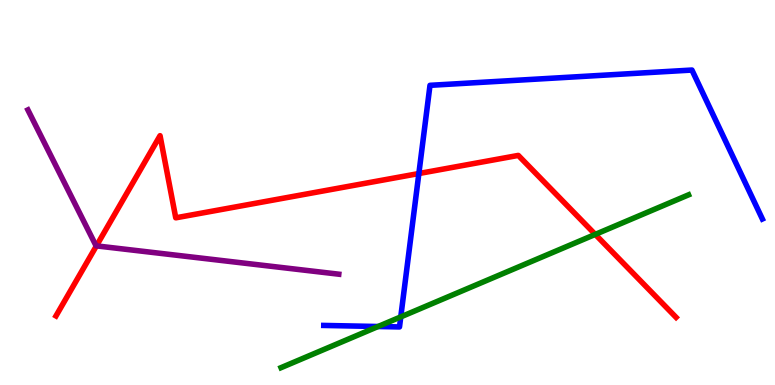[{'lines': ['blue', 'red'], 'intersections': [{'x': 5.4, 'y': 5.49}]}, {'lines': ['green', 'red'], 'intersections': [{'x': 7.68, 'y': 3.91}]}, {'lines': ['purple', 'red'], 'intersections': [{'x': 1.24, 'y': 3.61}]}, {'lines': ['blue', 'green'], 'intersections': [{'x': 4.88, 'y': 1.52}, {'x': 5.17, 'y': 1.77}]}, {'lines': ['blue', 'purple'], 'intersections': []}, {'lines': ['green', 'purple'], 'intersections': []}]